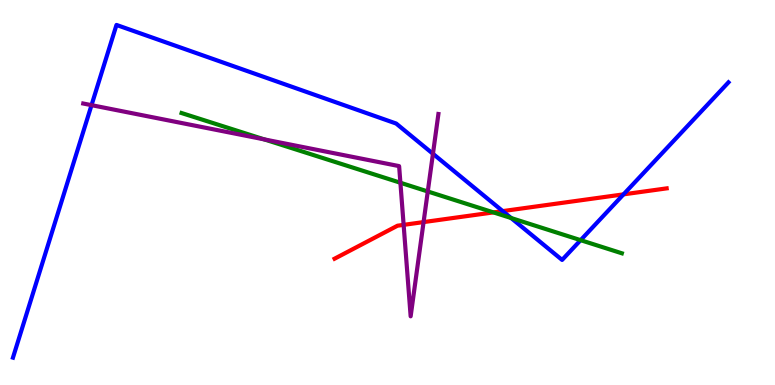[{'lines': ['blue', 'red'], 'intersections': [{'x': 6.49, 'y': 4.52}, {'x': 8.05, 'y': 4.95}]}, {'lines': ['green', 'red'], 'intersections': [{'x': 6.37, 'y': 4.48}]}, {'lines': ['purple', 'red'], 'intersections': [{'x': 5.21, 'y': 4.16}, {'x': 5.47, 'y': 4.23}]}, {'lines': ['blue', 'green'], 'intersections': [{'x': 6.59, 'y': 4.34}, {'x': 7.49, 'y': 3.76}]}, {'lines': ['blue', 'purple'], 'intersections': [{'x': 1.18, 'y': 7.27}, {'x': 5.59, 'y': 6.01}]}, {'lines': ['green', 'purple'], 'intersections': [{'x': 3.41, 'y': 6.38}, {'x': 5.17, 'y': 5.25}, {'x': 5.52, 'y': 5.03}]}]